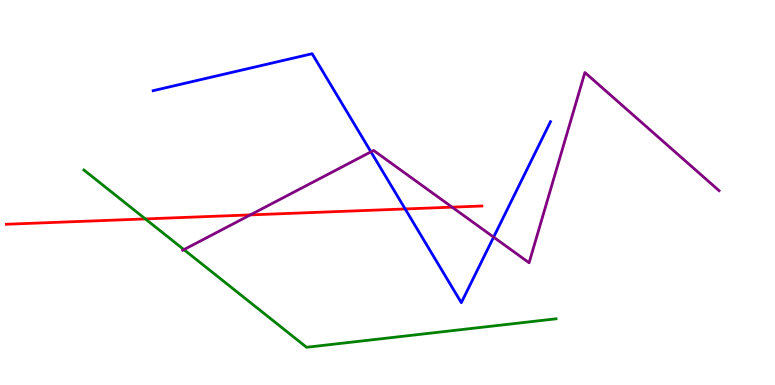[{'lines': ['blue', 'red'], 'intersections': [{'x': 5.23, 'y': 4.57}]}, {'lines': ['green', 'red'], 'intersections': [{'x': 1.88, 'y': 4.31}]}, {'lines': ['purple', 'red'], 'intersections': [{'x': 3.23, 'y': 4.42}, {'x': 5.83, 'y': 4.62}]}, {'lines': ['blue', 'green'], 'intersections': []}, {'lines': ['blue', 'purple'], 'intersections': [{'x': 4.79, 'y': 6.06}, {'x': 6.37, 'y': 3.84}]}, {'lines': ['green', 'purple'], 'intersections': [{'x': 2.37, 'y': 3.52}]}]